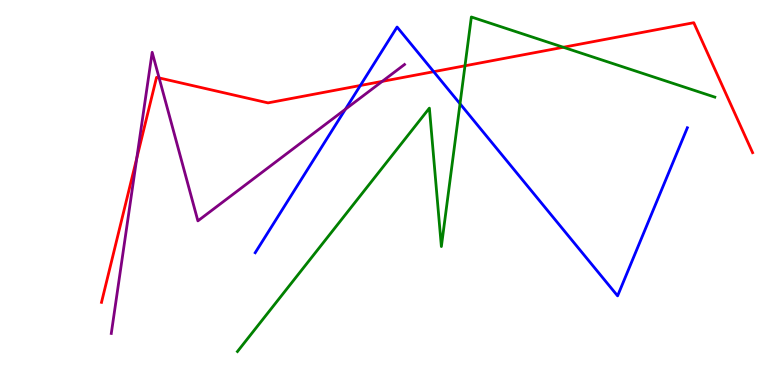[{'lines': ['blue', 'red'], 'intersections': [{'x': 4.65, 'y': 7.78}, {'x': 5.6, 'y': 8.14}]}, {'lines': ['green', 'red'], 'intersections': [{'x': 6.0, 'y': 8.29}, {'x': 7.27, 'y': 8.77}]}, {'lines': ['purple', 'red'], 'intersections': [{'x': 1.76, 'y': 5.89}, {'x': 2.05, 'y': 7.98}, {'x': 4.93, 'y': 7.89}]}, {'lines': ['blue', 'green'], 'intersections': [{'x': 5.94, 'y': 7.3}]}, {'lines': ['blue', 'purple'], 'intersections': [{'x': 4.46, 'y': 7.16}]}, {'lines': ['green', 'purple'], 'intersections': []}]